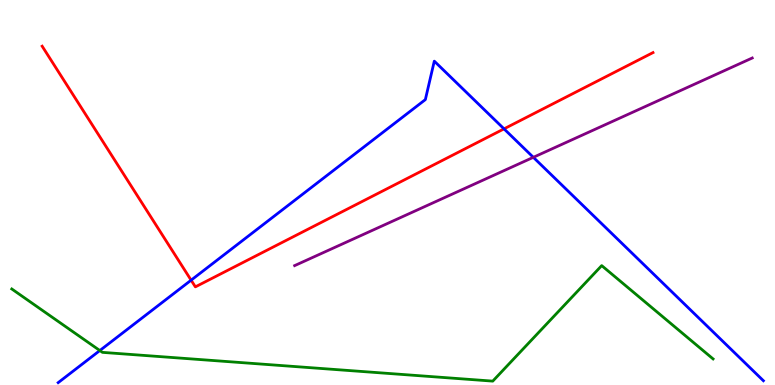[{'lines': ['blue', 'red'], 'intersections': [{'x': 2.47, 'y': 2.72}, {'x': 6.5, 'y': 6.65}]}, {'lines': ['green', 'red'], 'intersections': []}, {'lines': ['purple', 'red'], 'intersections': []}, {'lines': ['blue', 'green'], 'intersections': [{'x': 1.29, 'y': 0.895}]}, {'lines': ['blue', 'purple'], 'intersections': [{'x': 6.88, 'y': 5.91}]}, {'lines': ['green', 'purple'], 'intersections': []}]